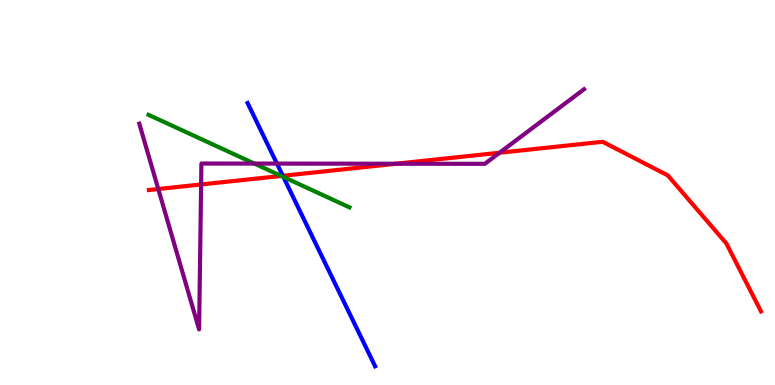[{'lines': ['blue', 'red'], 'intersections': [{'x': 3.65, 'y': 5.43}]}, {'lines': ['green', 'red'], 'intersections': [{'x': 3.63, 'y': 5.43}]}, {'lines': ['purple', 'red'], 'intersections': [{'x': 2.04, 'y': 5.09}, {'x': 2.6, 'y': 5.21}, {'x': 5.11, 'y': 5.75}, {'x': 6.45, 'y': 6.03}]}, {'lines': ['blue', 'green'], 'intersections': [{'x': 3.66, 'y': 5.4}]}, {'lines': ['blue', 'purple'], 'intersections': [{'x': 3.57, 'y': 5.75}]}, {'lines': ['green', 'purple'], 'intersections': [{'x': 3.28, 'y': 5.75}]}]